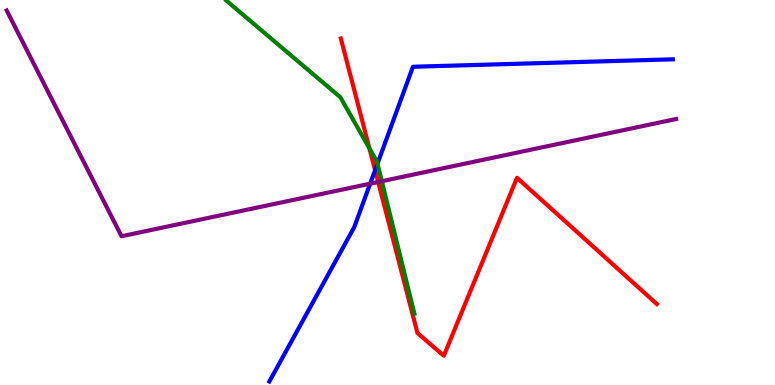[{'lines': ['blue', 'red'], 'intersections': [{'x': 4.84, 'y': 5.58}]}, {'lines': ['green', 'red'], 'intersections': [{'x': 4.77, 'y': 6.15}]}, {'lines': ['purple', 'red'], 'intersections': [{'x': 4.88, 'y': 5.27}]}, {'lines': ['blue', 'green'], 'intersections': [{'x': 4.87, 'y': 5.75}]}, {'lines': ['blue', 'purple'], 'intersections': [{'x': 4.78, 'y': 5.23}]}, {'lines': ['green', 'purple'], 'intersections': [{'x': 4.93, 'y': 5.29}]}]